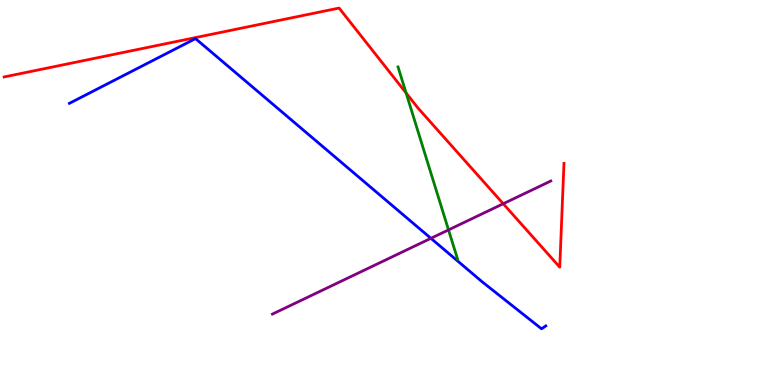[{'lines': ['blue', 'red'], 'intersections': []}, {'lines': ['green', 'red'], 'intersections': [{'x': 5.24, 'y': 7.58}]}, {'lines': ['purple', 'red'], 'intersections': [{'x': 6.49, 'y': 4.71}]}, {'lines': ['blue', 'green'], 'intersections': []}, {'lines': ['blue', 'purple'], 'intersections': [{'x': 5.56, 'y': 3.81}]}, {'lines': ['green', 'purple'], 'intersections': [{'x': 5.79, 'y': 4.03}]}]